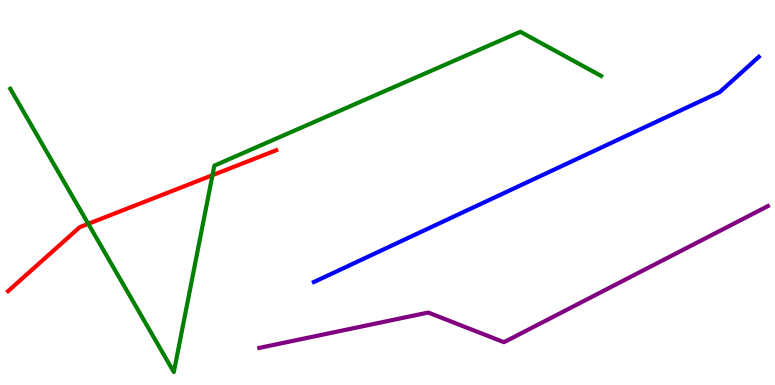[{'lines': ['blue', 'red'], 'intersections': []}, {'lines': ['green', 'red'], 'intersections': [{'x': 1.14, 'y': 4.19}, {'x': 2.74, 'y': 5.45}]}, {'lines': ['purple', 'red'], 'intersections': []}, {'lines': ['blue', 'green'], 'intersections': []}, {'lines': ['blue', 'purple'], 'intersections': []}, {'lines': ['green', 'purple'], 'intersections': []}]